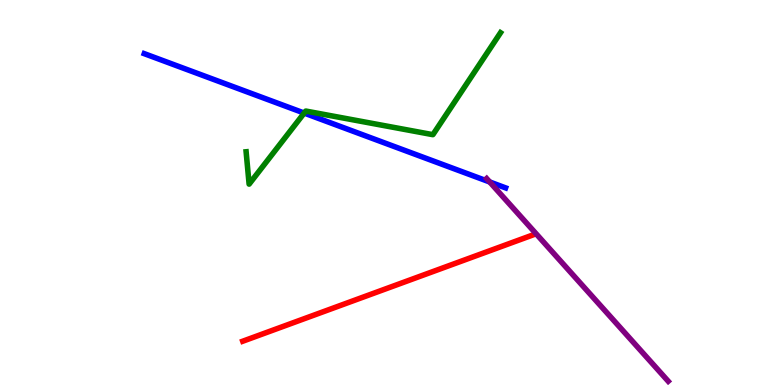[{'lines': ['blue', 'red'], 'intersections': []}, {'lines': ['green', 'red'], 'intersections': []}, {'lines': ['purple', 'red'], 'intersections': []}, {'lines': ['blue', 'green'], 'intersections': [{'x': 3.93, 'y': 7.06}]}, {'lines': ['blue', 'purple'], 'intersections': [{'x': 6.32, 'y': 5.27}]}, {'lines': ['green', 'purple'], 'intersections': []}]